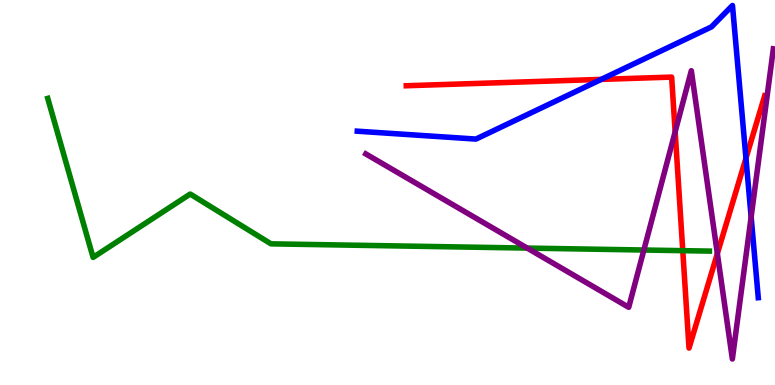[{'lines': ['blue', 'red'], 'intersections': [{'x': 7.76, 'y': 7.94}, {'x': 9.63, 'y': 5.89}]}, {'lines': ['green', 'red'], 'intersections': [{'x': 8.81, 'y': 3.49}]}, {'lines': ['purple', 'red'], 'intersections': [{'x': 8.71, 'y': 6.58}, {'x': 9.26, 'y': 3.41}]}, {'lines': ['blue', 'green'], 'intersections': []}, {'lines': ['blue', 'purple'], 'intersections': [{'x': 9.69, 'y': 4.37}]}, {'lines': ['green', 'purple'], 'intersections': [{'x': 6.8, 'y': 3.56}, {'x': 8.31, 'y': 3.51}]}]